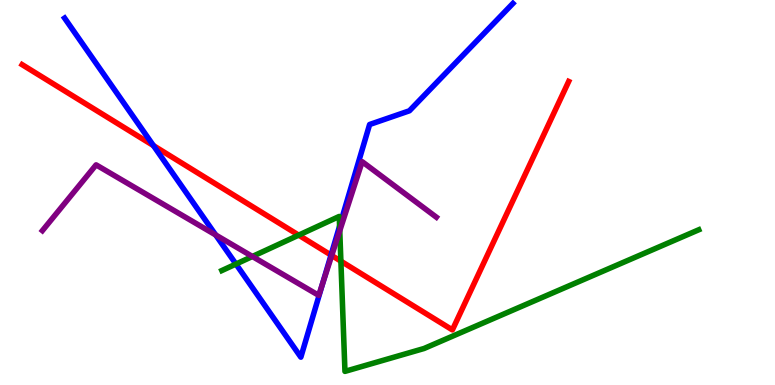[{'lines': ['blue', 'red'], 'intersections': [{'x': 1.98, 'y': 6.22}, {'x': 4.27, 'y': 3.37}]}, {'lines': ['green', 'red'], 'intersections': [{'x': 3.85, 'y': 3.89}, {'x': 4.4, 'y': 3.22}]}, {'lines': ['purple', 'red'], 'intersections': [{'x': 4.28, 'y': 3.36}]}, {'lines': ['blue', 'green'], 'intersections': [{'x': 3.04, 'y': 3.14}, {'x': 4.38, 'y': 4.13}]}, {'lines': ['blue', 'purple'], 'intersections': [{'x': 2.78, 'y': 3.9}, {'x': 4.16, 'y': 2.63}]}, {'lines': ['green', 'purple'], 'intersections': [{'x': 3.26, 'y': 3.34}, {'x': 4.38, 'y': 4.01}]}]